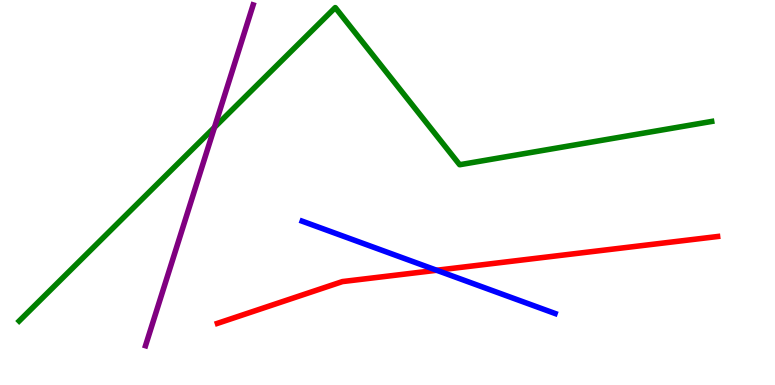[{'lines': ['blue', 'red'], 'intersections': [{'x': 5.63, 'y': 2.98}]}, {'lines': ['green', 'red'], 'intersections': []}, {'lines': ['purple', 'red'], 'intersections': []}, {'lines': ['blue', 'green'], 'intersections': []}, {'lines': ['blue', 'purple'], 'intersections': []}, {'lines': ['green', 'purple'], 'intersections': [{'x': 2.77, 'y': 6.69}]}]